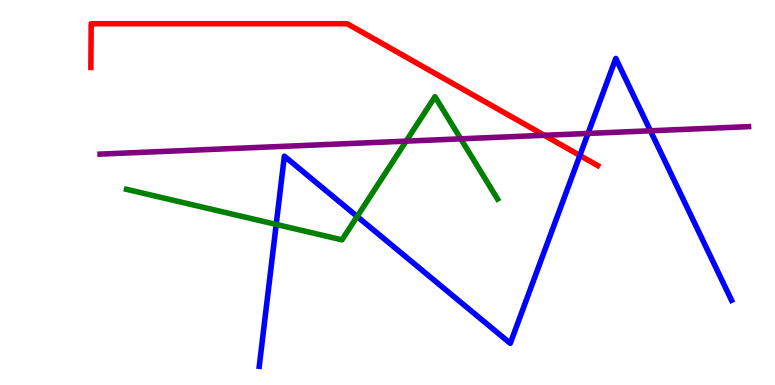[{'lines': ['blue', 'red'], 'intersections': [{'x': 7.48, 'y': 5.96}]}, {'lines': ['green', 'red'], 'intersections': []}, {'lines': ['purple', 'red'], 'intersections': [{'x': 7.02, 'y': 6.49}]}, {'lines': ['blue', 'green'], 'intersections': [{'x': 3.56, 'y': 4.17}, {'x': 4.61, 'y': 4.38}]}, {'lines': ['blue', 'purple'], 'intersections': [{'x': 7.59, 'y': 6.53}, {'x': 8.39, 'y': 6.6}]}, {'lines': ['green', 'purple'], 'intersections': [{'x': 5.24, 'y': 6.33}, {'x': 5.95, 'y': 6.39}]}]